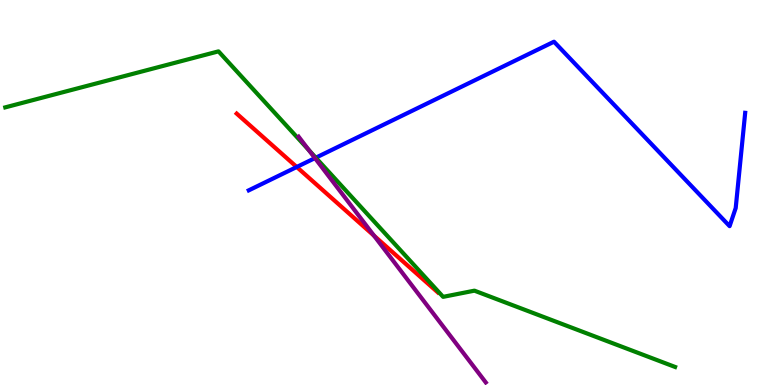[{'lines': ['blue', 'red'], 'intersections': [{'x': 3.83, 'y': 5.66}]}, {'lines': ['green', 'red'], 'intersections': []}, {'lines': ['purple', 'red'], 'intersections': [{'x': 4.83, 'y': 3.88}]}, {'lines': ['blue', 'green'], 'intersections': [{'x': 4.07, 'y': 5.9}]}, {'lines': ['blue', 'purple'], 'intersections': [{'x': 4.06, 'y': 5.89}]}, {'lines': ['green', 'purple'], 'intersections': [{'x': 3.99, 'y': 6.1}]}]